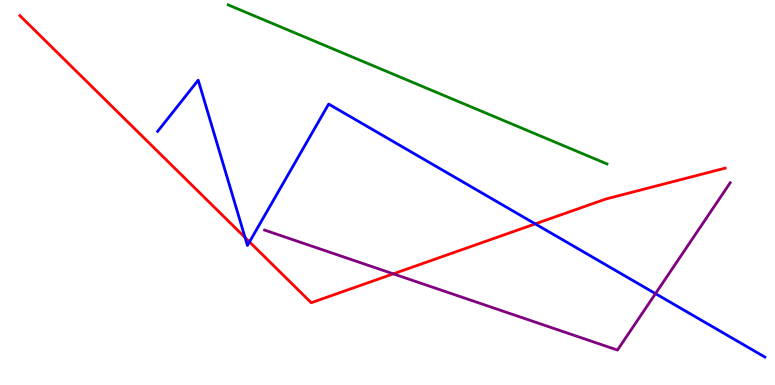[{'lines': ['blue', 'red'], 'intersections': [{'x': 3.16, 'y': 3.83}, {'x': 3.22, 'y': 3.72}, {'x': 6.91, 'y': 4.18}]}, {'lines': ['green', 'red'], 'intersections': []}, {'lines': ['purple', 'red'], 'intersections': [{'x': 5.07, 'y': 2.89}]}, {'lines': ['blue', 'green'], 'intersections': []}, {'lines': ['blue', 'purple'], 'intersections': [{'x': 8.46, 'y': 2.37}]}, {'lines': ['green', 'purple'], 'intersections': []}]